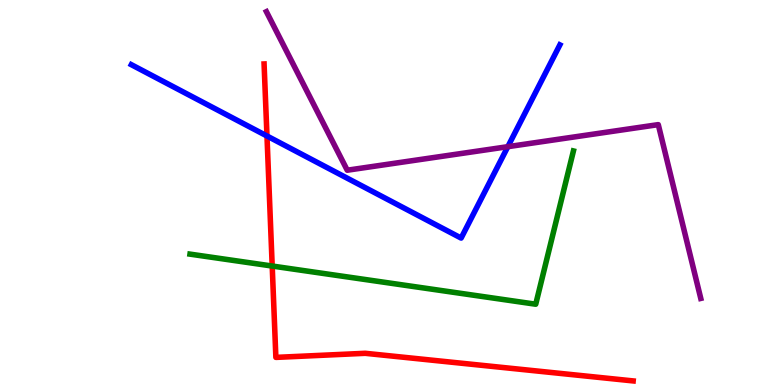[{'lines': ['blue', 'red'], 'intersections': [{'x': 3.44, 'y': 6.47}]}, {'lines': ['green', 'red'], 'intersections': [{'x': 3.51, 'y': 3.09}]}, {'lines': ['purple', 'red'], 'intersections': []}, {'lines': ['blue', 'green'], 'intersections': []}, {'lines': ['blue', 'purple'], 'intersections': [{'x': 6.55, 'y': 6.19}]}, {'lines': ['green', 'purple'], 'intersections': []}]